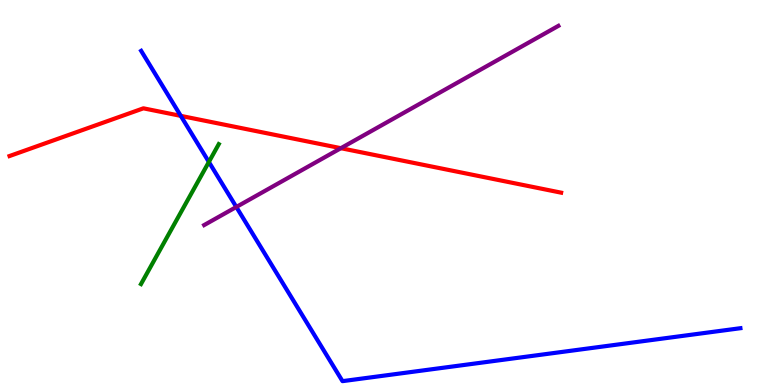[{'lines': ['blue', 'red'], 'intersections': [{'x': 2.33, 'y': 6.99}]}, {'lines': ['green', 'red'], 'intersections': []}, {'lines': ['purple', 'red'], 'intersections': [{'x': 4.4, 'y': 6.15}]}, {'lines': ['blue', 'green'], 'intersections': [{'x': 2.7, 'y': 5.79}]}, {'lines': ['blue', 'purple'], 'intersections': [{'x': 3.05, 'y': 4.62}]}, {'lines': ['green', 'purple'], 'intersections': []}]